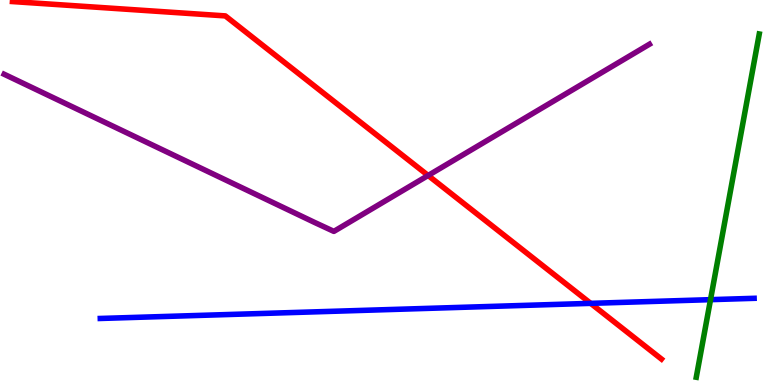[{'lines': ['blue', 'red'], 'intersections': [{'x': 7.62, 'y': 2.12}]}, {'lines': ['green', 'red'], 'intersections': []}, {'lines': ['purple', 'red'], 'intersections': [{'x': 5.52, 'y': 5.44}]}, {'lines': ['blue', 'green'], 'intersections': [{'x': 9.17, 'y': 2.22}]}, {'lines': ['blue', 'purple'], 'intersections': []}, {'lines': ['green', 'purple'], 'intersections': []}]